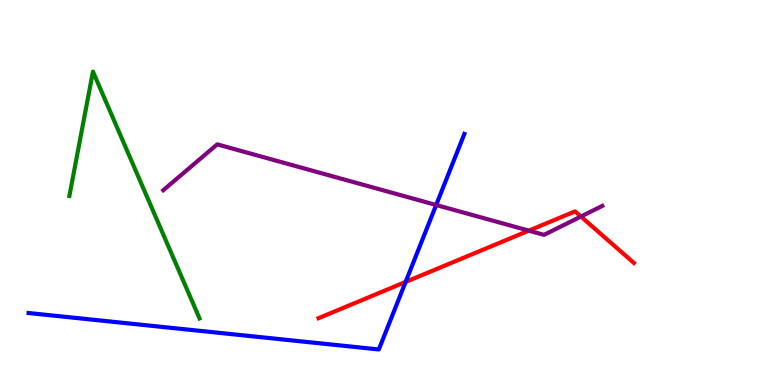[{'lines': ['blue', 'red'], 'intersections': [{'x': 5.23, 'y': 2.68}]}, {'lines': ['green', 'red'], 'intersections': []}, {'lines': ['purple', 'red'], 'intersections': [{'x': 6.82, 'y': 4.01}, {'x': 7.5, 'y': 4.38}]}, {'lines': ['blue', 'green'], 'intersections': []}, {'lines': ['blue', 'purple'], 'intersections': [{'x': 5.63, 'y': 4.68}]}, {'lines': ['green', 'purple'], 'intersections': []}]